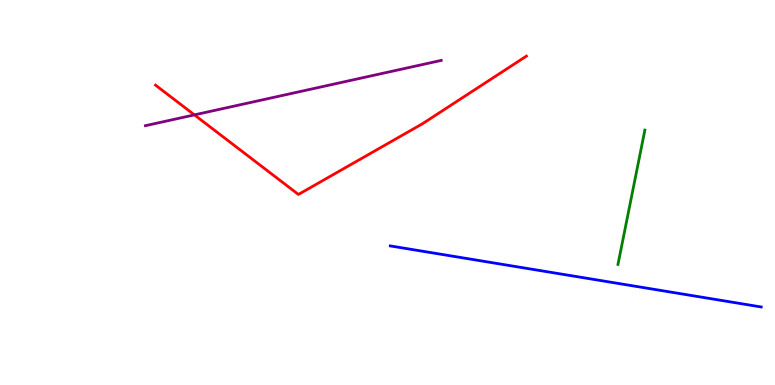[{'lines': ['blue', 'red'], 'intersections': []}, {'lines': ['green', 'red'], 'intersections': []}, {'lines': ['purple', 'red'], 'intersections': [{'x': 2.51, 'y': 7.02}]}, {'lines': ['blue', 'green'], 'intersections': []}, {'lines': ['blue', 'purple'], 'intersections': []}, {'lines': ['green', 'purple'], 'intersections': []}]